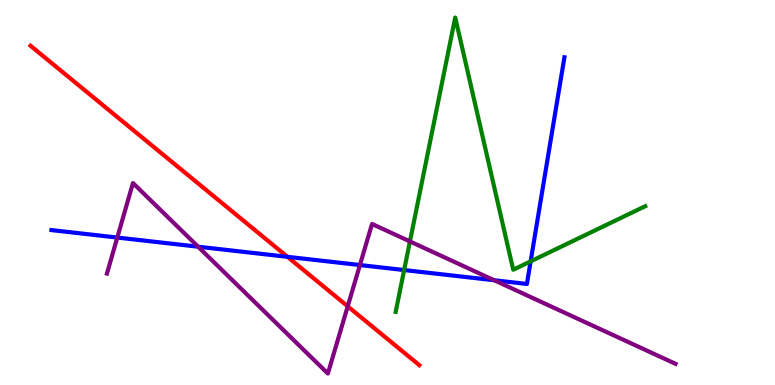[{'lines': ['blue', 'red'], 'intersections': [{'x': 3.71, 'y': 3.33}]}, {'lines': ['green', 'red'], 'intersections': []}, {'lines': ['purple', 'red'], 'intersections': [{'x': 4.49, 'y': 2.04}]}, {'lines': ['blue', 'green'], 'intersections': [{'x': 5.21, 'y': 2.99}, {'x': 6.85, 'y': 3.21}]}, {'lines': ['blue', 'purple'], 'intersections': [{'x': 1.51, 'y': 3.83}, {'x': 2.56, 'y': 3.59}, {'x': 4.64, 'y': 3.12}, {'x': 6.38, 'y': 2.72}]}, {'lines': ['green', 'purple'], 'intersections': [{'x': 5.29, 'y': 3.73}]}]